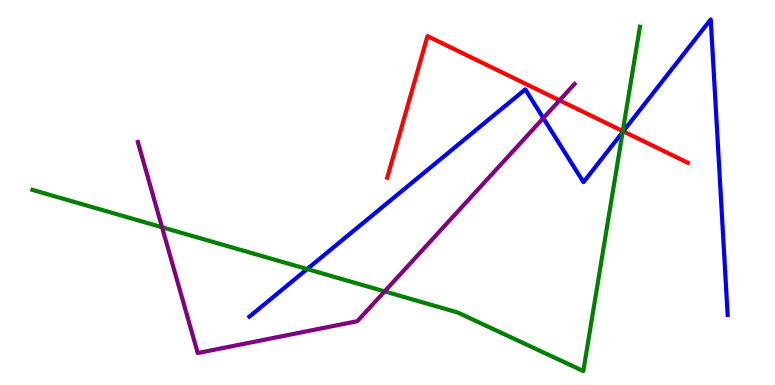[{'lines': ['blue', 'red'], 'intersections': [{'x': 8.04, 'y': 6.59}]}, {'lines': ['green', 'red'], 'intersections': [{'x': 8.04, 'y': 6.59}]}, {'lines': ['purple', 'red'], 'intersections': [{'x': 7.22, 'y': 7.39}]}, {'lines': ['blue', 'green'], 'intersections': [{'x': 3.96, 'y': 3.01}, {'x': 8.03, 'y': 6.57}]}, {'lines': ['blue', 'purple'], 'intersections': [{'x': 7.01, 'y': 6.93}]}, {'lines': ['green', 'purple'], 'intersections': [{'x': 2.09, 'y': 4.1}, {'x': 4.96, 'y': 2.43}]}]